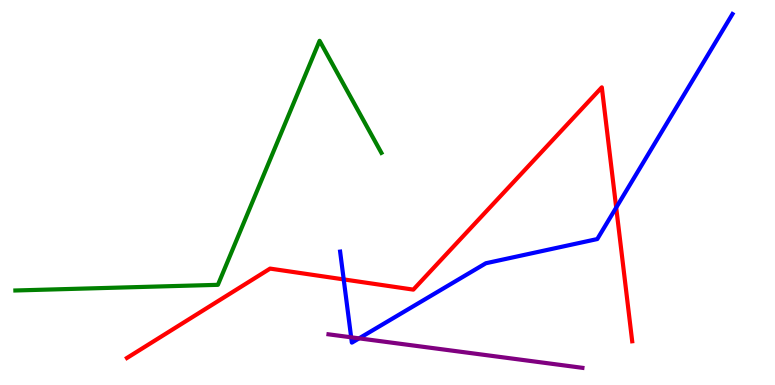[{'lines': ['blue', 'red'], 'intersections': [{'x': 4.43, 'y': 2.74}, {'x': 7.95, 'y': 4.61}]}, {'lines': ['green', 'red'], 'intersections': []}, {'lines': ['purple', 'red'], 'intersections': []}, {'lines': ['blue', 'green'], 'intersections': []}, {'lines': ['blue', 'purple'], 'intersections': [{'x': 4.53, 'y': 1.24}, {'x': 4.63, 'y': 1.21}]}, {'lines': ['green', 'purple'], 'intersections': []}]